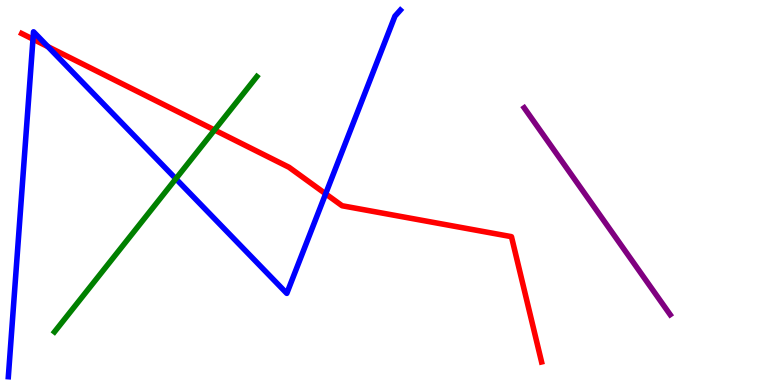[{'lines': ['blue', 'red'], 'intersections': [{'x': 0.426, 'y': 8.98}, {'x': 0.618, 'y': 8.79}, {'x': 4.2, 'y': 4.97}]}, {'lines': ['green', 'red'], 'intersections': [{'x': 2.77, 'y': 6.62}]}, {'lines': ['purple', 'red'], 'intersections': []}, {'lines': ['blue', 'green'], 'intersections': [{'x': 2.27, 'y': 5.36}]}, {'lines': ['blue', 'purple'], 'intersections': []}, {'lines': ['green', 'purple'], 'intersections': []}]